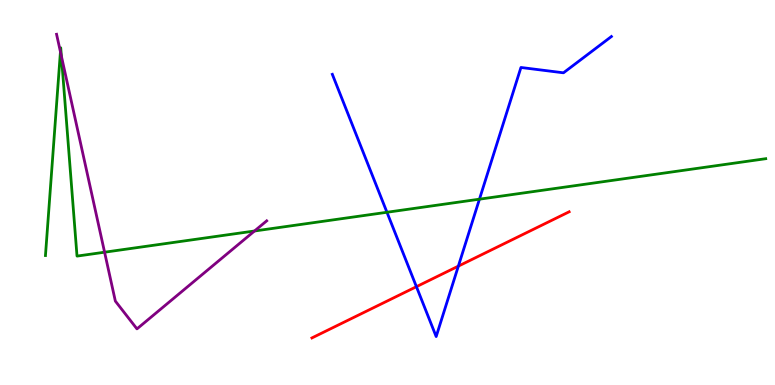[{'lines': ['blue', 'red'], 'intersections': [{'x': 5.37, 'y': 2.55}, {'x': 5.91, 'y': 3.09}]}, {'lines': ['green', 'red'], 'intersections': []}, {'lines': ['purple', 'red'], 'intersections': []}, {'lines': ['blue', 'green'], 'intersections': [{'x': 4.99, 'y': 4.49}, {'x': 6.19, 'y': 4.83}]}, {'lines': ['blue', 'purple'], 'intersections': []}, {'lines': ['green', 'purple'], 'intersections': [{'x': 0.78, 'y': 8.65}, {'x': 0.792, 'y': 8.54}, {'x': 1.35, 'y': 3.45}, {'x': 3.28, 'y': 4.0}]}]